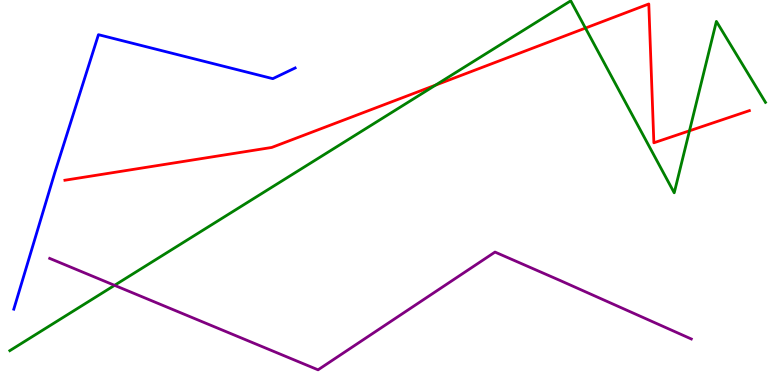[{'lines': ['blue', 'red'], 'intersections': []}, {'lines': ['green', 'red'], 'intersections': [{'x': 5.62, 'y': 7.79}, {'x': 7.55, 'y': 9.27}, {'x': 8.9, 'y': 6.6}]}, {'lines': ['purple', 'red'], 'intersections': []}, {'lines': ['blue', 'green'], 'intersections': []}, {'lines': ['blue', 'purple'], 'intersections': []}, {'lines': ['green', 'purple'], 'intersections': [{'x': 1.48, 'y': 2.59}]}]